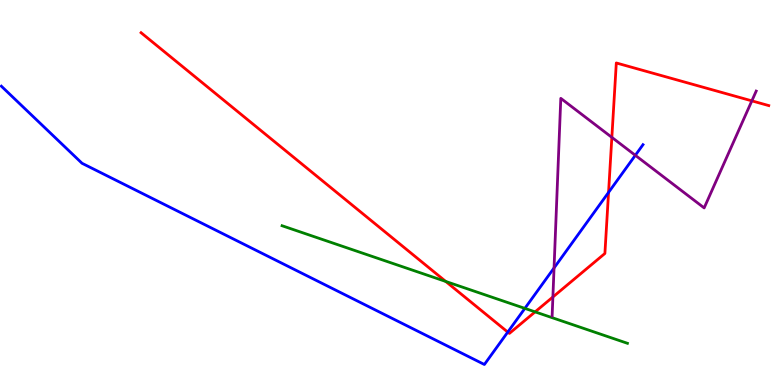[{'lines': ['blue', 'red'], 'intersections': [{'x': 6.55, 'y': 1.37}, {'x': 7.85, 'y': 5.0}]}, {'lines': ['green', 'red'], 'intersections': [{'x': 5.75, 'y': 2.69}, {'x': 6.9, 'y': 1.9}]}, {'lines': ['purple', 'red'], 'intersections': [{'x': 7.13, 'y': 2.29}, {'x': 7.89, 'y': 6.43}, {'x': 9.7, 'y': 7.38}]}, {'lines': ['blue', 'green'], 'intersections': [{'x': 6.77, 'y': 1.99}]}, {'lines': ['blue', 'purple'], 'intersections': [{'x': 7.15, 'y': 3.04}, {'x': 8.2, 'y': 5.97}]}, {'lines': ['green', 'purple'], 'intersections': []}]